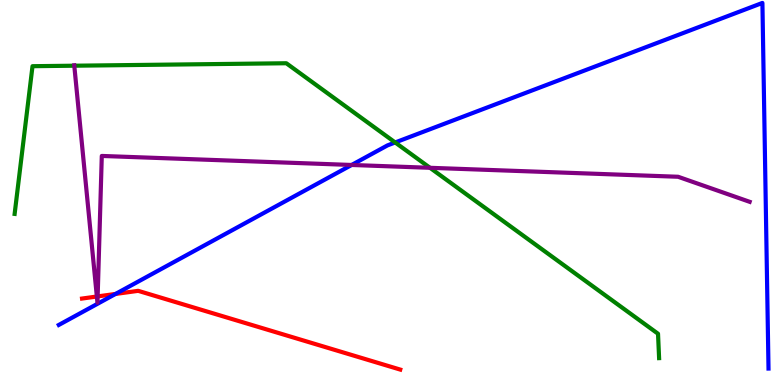[{'lines': ['blue', 'red'], 'intersections': [{'x': 1.49, 'y': 2.37}]}, {'lines': ['green', 'red'], 'intersections': []}, {'lines': ['purple', 'red'], 'intersections': [{'x': 1.25, 'y': 2.3}, {'x': 1.26, 'y': 2.3}]}, {'lines': ['blue', 'green'], 'intersections': [{'x': 5.1, 'y': 6.3}]}, {'lines': ['blue', 'purple'], 'intersections': [{'x': 4.54, 'y': 5.72}]}, {'lines': ['green', 'purple'], 'intersections': [{'x': 0.959, 'y': 8.29}, {'x': 5.55, 'y': 5.64}]}]